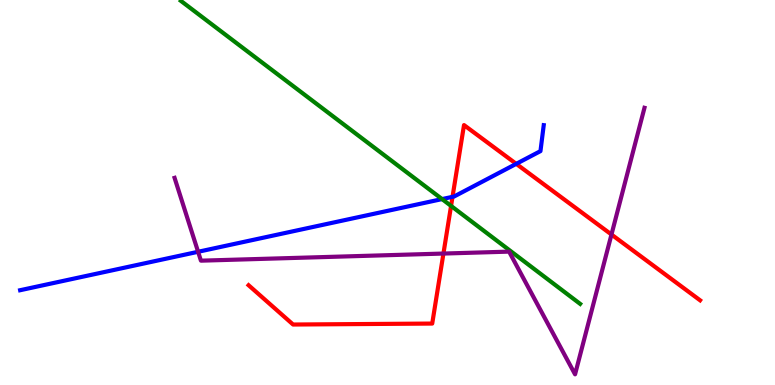[{'lines': ['blue', 'red'], 'intersections': [{'x': 5.84, 'y': 4.89}, {'x': 6.66, 'y': 5.74}]}, {'lines': ['green', 'red'], 'intersections': [{'x': 5.82, 'y': 4.65}]}, {'lines': ['purple', 'red'], 'intersections': [{'x': 5.72, 'y': 3.41}, {'x': 7.89, 'y': 3.91}]}, {'lines': ['blue', 'green'], 'intersections': [{'x': 5.7, 'y': 4.83}]}, {'lines': ['blue', 'purple'], 'intersections': [{'x': 2.56, 'y': 3.46}]}, {'lines': ['green', 'purple'], 'intersections': []}]